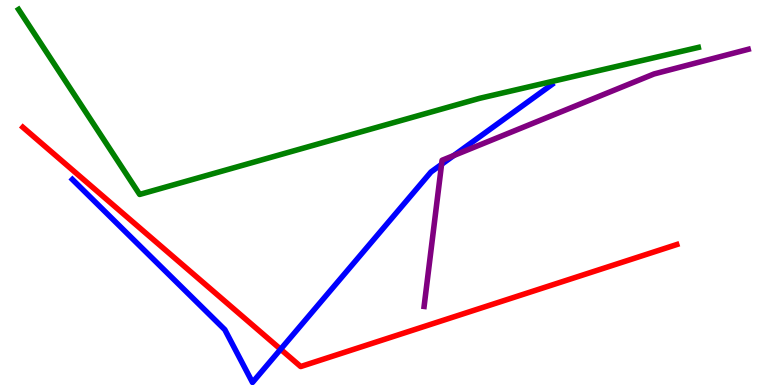[{'lines': ['blue', 'red'], 'intersections': [{'x': 3.62, 'y': 0.928}]}, {'lines': ['green', 'red'], 'intersections': []}, {'lines': ['purple', 'red'], 'intersections': []}, {'lines': ['blue', 'green'], 'intersections': []}, {'lines': ['blue', 'purple'], 'intersections': [{'x': 5.7, 'y': 5.73}, {'x': 5.85, 'y': 5.96}]}, {'lines': ['green', 'purple'], 'intersections': []}]